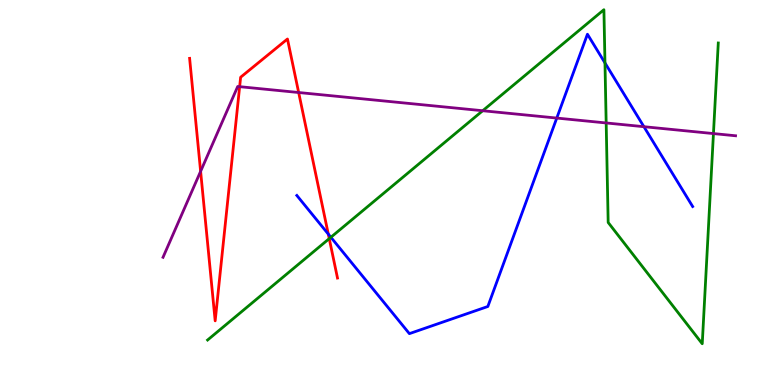[{'lines': ['blue', 'red'], 'intersections': [{'x': 4.24, 'y': 3.92}]}, {'lines': ['green', 'red'], 'intersections': [{'x': 4.25, 'y': 3.8}]}, {'lines': ['purple', 'red'], 'intersections': [{'x': 2.59, 'y': 5.55}, {'x': 3.09, 'y': 7.75}, {'x': 3.85, 'y': 7.6}]}, {'lines': ['blue', 'green'], 'intersections': [{'x': 4.27, 'y': 3.84}, {'x': 7.81, 'y': 8.37}]}, {'lines': ['blue', 'purple'], 'intersections': [{'x': 7.18, 'y': 6.93}, {'x': 8.31, 'y': 6.71}]}, {'lines': ['green', 'purple'], 'intersections': [{'x': 6.23, 'y': 7.12}, {'x': 7.82, 'y': 6.81}, {'x': 9.21, 'y': 6.53}]}]